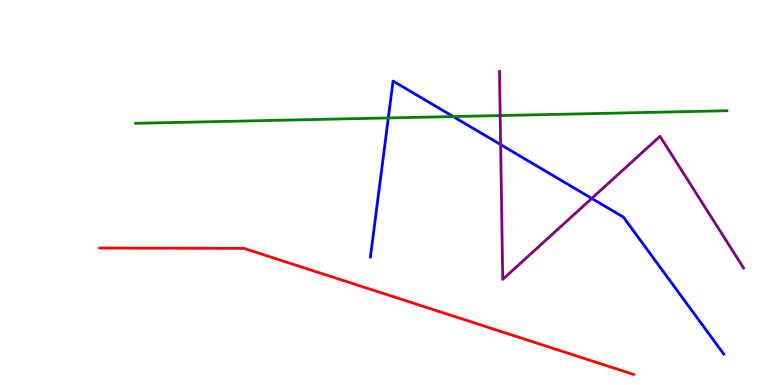[{'lines': ['blue', 'red'], 'intersections': []}, {'lines': ['green', 'red'], 'intersections': []}, {'lines': ['purple', 'red'], 'intersections': []}, {'lines': ['blue', 'green'], 'intersections': [{'x': 5.01, 'y': 6.94}, {'x': 5.85, 'y': 6.97}]}, {'lines': ['blue', 'purple'], 'intersections': [{'x': 6.46, 'y': 6.24}, {'x': 7.64, 'y': 4.85}]}, {'lines': ['green', 'purple'], 'intersections': [{'x': 6.45, 'y': 7.0}]}]